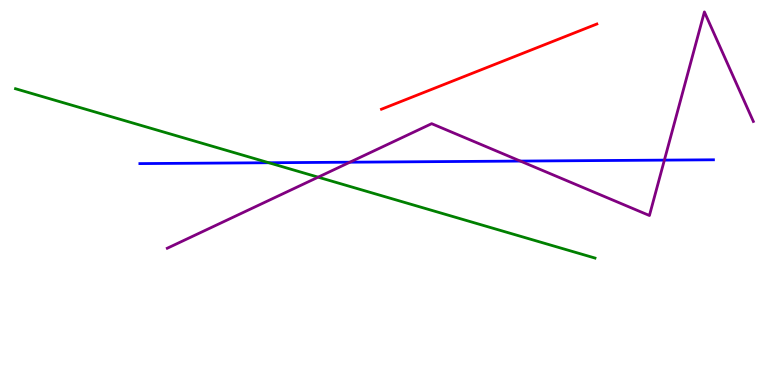[{'lines': ['blue', 'red'], 'intersections': []}, {'lines': ['green', 'red'], 'intersections': []}, {'lines': ['purple', 'red'], 'intersections': []}, {'lines': ['blue', 'green'], 'intersections': [{'x': 3.47, 'y': 5.77}]}, {'lines': ['blue', 'purple'], 'intersections': [{'x': 4.51, 'y': 5.79}, {'x': 6.71, 'y': 5.82}, {'x': 8.57, 'y': 5.84}]}, {'lines': ['green', 'purple'], 'intersections': [{'x': 4.11, 'y': 5.4}]}]